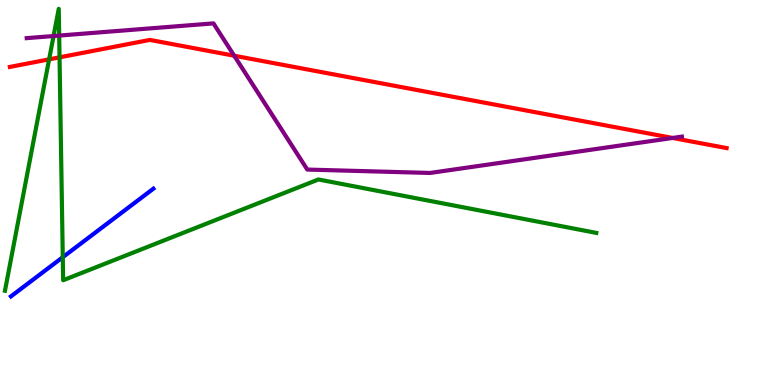[{'lines': ['blue', 'red'], 'intersections': []}, {'lines': ['green', 'red'], 'intersections': [{'x': 0.634, 'y': 8.46}, {'x': 0.768, 'y': 8.51}]}, {'lines': ['purple', 'red'], 'intersections': [{'x': 3.02, 'y': 8.55}, {'x': 8.68, 'y': 6.42}]}, {'lines': ['blue', 'green'], 'intersections': [{'x': 0.81, 'y': 3.32}]}, {'lines': ['blue', 'purple'], 'intersections': []}, {'lines': ['green', 'purple'], 'intersections': [{'x': 0.691, 'y': 9.06}, {'x': 0.764, 'y': 9.08}]}]